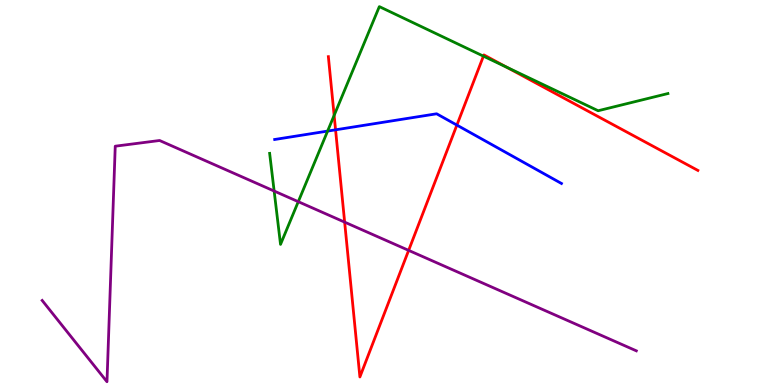[{'lines': ['blue', 'red'], 'intersections': [{'x': 4.33, 'y': 6.63}, {'x': 5.9, 'y': 6.75}]}, {'lines': ['green', 'red'], 'intersections': [{'x': 4.31, 'y': 7.0}, {'x': 6.24, 'y': 8.54}, {'x': 6.54, 'y': 8.25}]}, {'lines': ['purple', 'red'], 'intersections': [{'x': 4.45, 'y': 4.23}, {'x': 5.27, 'y': 3.5}]}, {'lines': ['blue', 'green'], 'intersections': [{'x': 4.23, 'y': 6.6}]}, {'lines': ['blue', 'purple'], 'intersections': []}, {'lines': ['green', 'purple'], 'intersections': [{'x': 3.54, 'y': 5.04}, {'x': 3.85, 'y': 4.76}]}]